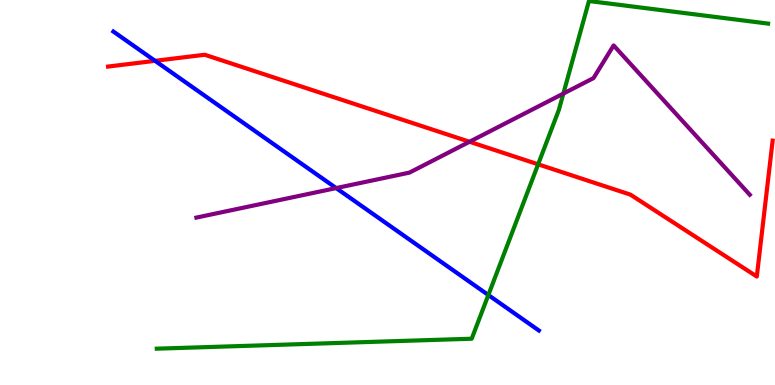[{'lines': ['blue', 'red'], 'intersections': [{'x': 2.0, 'y': 8.42}]}, {'lines': ['green', 'red'], 'intersections': [{'x': 6.94, 'y': 5.73}]}, {'lines': ['purple', 'red'], 'intersections': [{'x': 6.06, 'y': 6.32}]}, {'lines': ['blue', 'green'], 'intersections': [{'x': 6.3, 'y': 2.34}]}, {'lines': ['blue', 'purple'], 'intersections': [{'x': 4.34, 'y': 5.11}]}, {'lines': ['green', 'purple'], 'intersections': [{'x': 7.27, 'y': 7.57}]}]